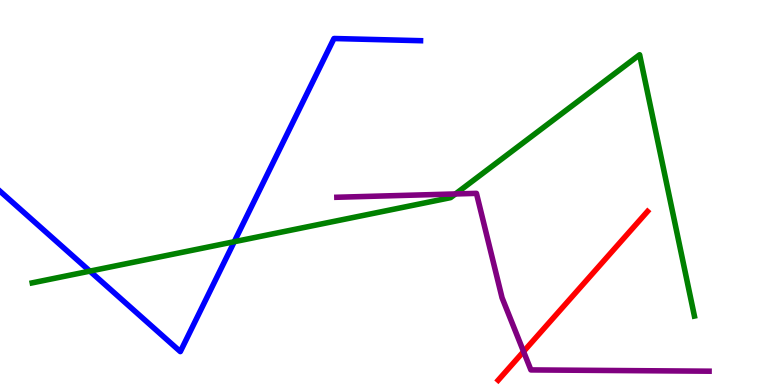[{'lines': ['blue', 'red'], 'intersections': []}, {'lines': ['green', 'red'], 'intersections': []}, {'lines': ['purple', 'red'], 'intersections': [{'x': 6.76, 'y': 0.869}]}, {'lines': ['blue', 'green'], 'intersections': [{'x': 1.16, 'y': 2.96}, {'x': 3.02, 'y': 3.72}]}, {'lines': ['blue', 'purple'], 'intersections': []}, {'lines': ['green', 'purple'], 'intersections': [{'x': 5.88, 'y': 4.96}]}]